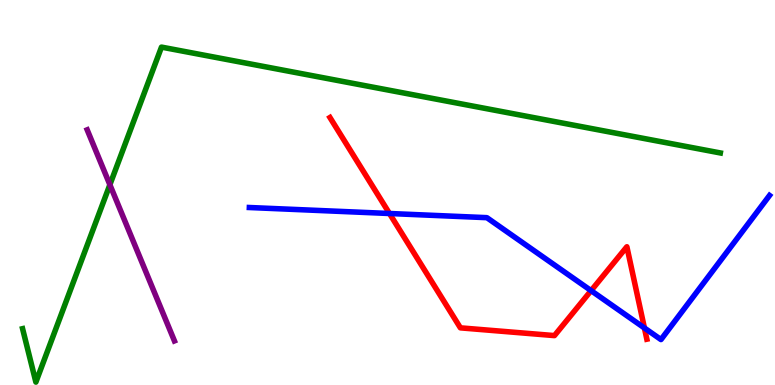[{'lines': ['blue', 'red'], 'intersections': [{'x': 5.03, 'y': 4.45}, {'x': 7.63, 'y': 2.45}, {'x': 8.32, 'y': 1.48}]}, {'lines': ['green', 'red'], 'intersections': []}, {'lines': ['purple', 'red'], 'intersections': []}, {'lines': ['blue', 'green'], 'intersections': []}, {'lines': ['blue', 'purple'], 'intersections': []}, {'lines': ['green', 'purple'], 'intersections': [{'x': 1.42, 'y': 5.2}]}]